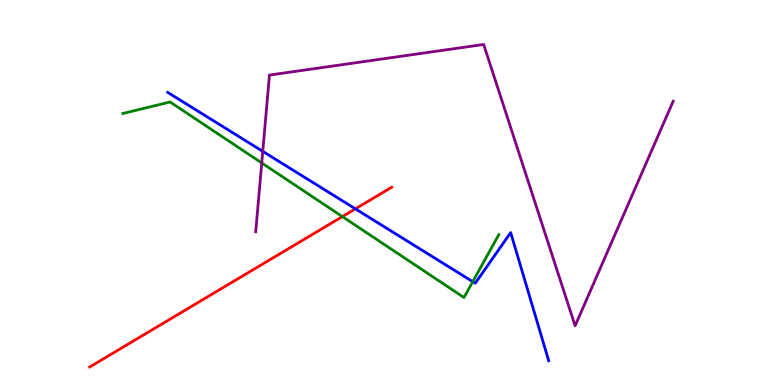[{'lines': ['blue', 'red'], 'intersections': [{'x': 4.59, 'y': 4.58}]}, {'lines': ['green', 'red'], 'intersections': [{'x': 4.42, 'y': 4.37}]}, {'lines': ['purple', 'red'], 'intersections': []}, {'lines': ['blue', 'green'], 'intersections': [{'x': 6.1, 'y': 2.68}]}, {'lines': ['blue', 'purple'], 'intersections': [{'x': 3.39, 'y': 6.07}]}, {'lines': ['green', 'purple'], 'intersections': [{'x': 3.38, 'y': 5.77}]}]